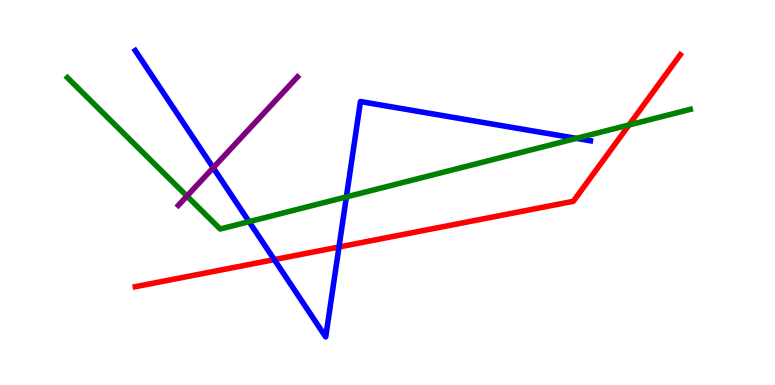[{'lines': ['blue', 'red'], 'intersections': [{'x': 3.54, 'y': 3.26}, {'x': 4.37, 'y': 3.58}]}, {'lines': ['green', 'red'], 'intersections': [{'x': 8.12, 'y': 6.75}]}, {'lines': ['purple', 'red'], 'intersections': []}, {'lines': ['blue', 'green'], 'intersections': [{'x': 3.21, 'y': 4.24}, {'x': 4.47, 'y': 4.89}, {'x': 7.44, 'y': 6.41}]}, {'lines': ['blue', 'purple'], 'intersections': [{'x': 2.75, 'y': 5.64}]}, {'lines': ['green', 'purple'], 'intersections': [{'x': 2.41, 'y': 4.91}]}]